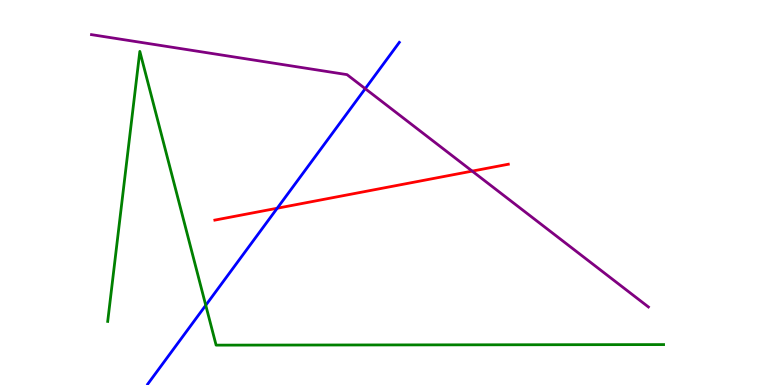[{'lines': ['blue', 'red'], 'intersections': [{'x': 3.58, 'y': 4.59}]}, {'lines': ['green', 'red'], 'intersections': []}, {'lines': ['purple', 'red'], 'intersections': [{'x': 6.09, 'y': 5.56}]}, {'lines': ['blue', 'green'], 'intersections': [{'x': 2.65, 'y': 2.07}]}, {'lines': ['blue', 'purple'], 'intersections': [{'x': 4.71, 'y': 7.7}]}, {'lines': ['green', 'purple'], 'intersections': []}]